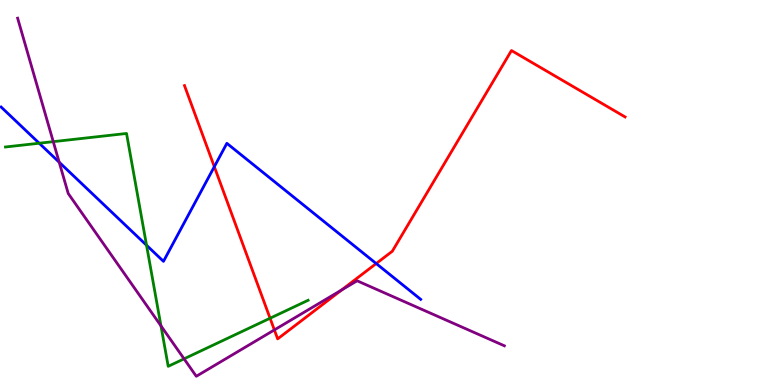[{'lines': ['blue', 'red'], 'intersections': [{'x': 2.77, 'y': 5.67}, {'x': 4.85, 'y': 3.15}]}, {'lines': ['green', 'red'], 'intersections': [{'x': 3.48, 'y': 1.73}]}, {'lines': ['purple', 'red'], 'intersections': [{'x': 3.54, 'y': 1.43}, {'x': 4.41, 'y': 2.47}]}, {'lines': ['blue', 'green'], 'intersections': [{'x': 0.506, 'y': 6.28}, {'x': 1.89, 'y': 3.63}]}, {'lines': ['blue', 'purple'], 'intersections': [{'x': 0.764, 'y': 5.79}]}, {'lines': ['green', 'purple'], 'intersections': [{'x': 0.687, 'y': 6.32}, {'x': 2.08, 'y': 1.54}, {'x': 2.38, 'y': 0.68}]}]